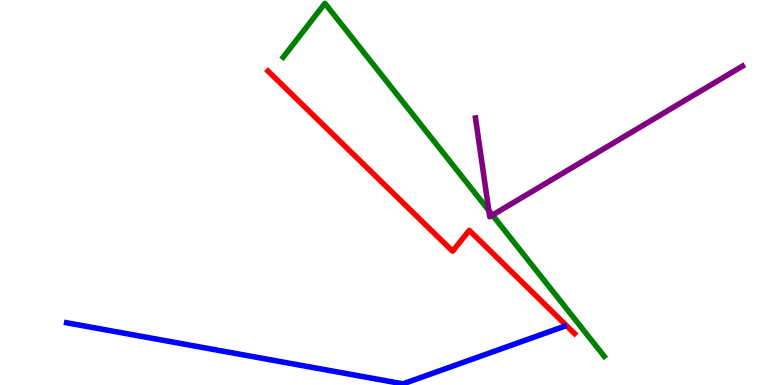[{'lines': ['blue', 'red'], 'intersections': []}, {'lines': ['green', 'red'], 'intersections': []}, {'lines': ['purple', 'red'], 'intersections': []}, {'lines': ['blue', 'green'], 'intersections': []}, {'lines': ['blue', 'purple'], 'intersections': []}, {'lines': ['green', 'purple'], 'intersections': [{'x': 6.31, 'y': 4.53}, {'x': 6.35, 'y': 4.41}]}]